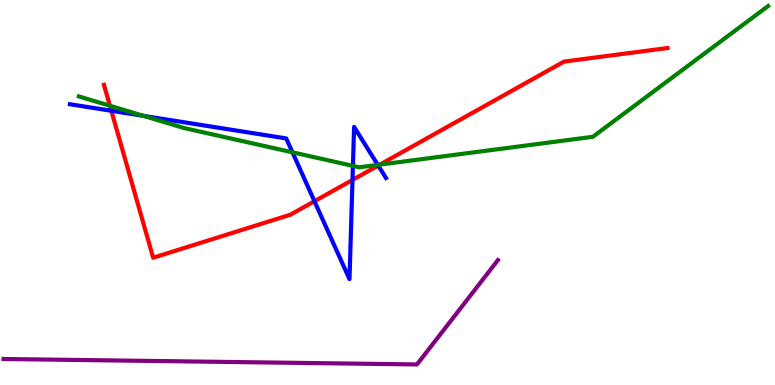[{'lines': ['blue', 'red'], 'intersections': [{'x': 1.44, 'y': 7.12}, {'x': 4.06, 'y': 4.77}, {'x': 4.55, 'y': 5.33}, {'x': 4.88, 'y': 5.7}]}, {'lines': ['green', 'red'], 'intersections': [{'x': 1.42, 'y': 7.25}, {'x': 4.9, 'y': 5.72}]}, {'lines': ['purple', 'red'], 'intersections': []}, {'lines': ['blue', 'green'], 'intersections': [{'x': 1.85, 'y': 6.99}, {'x': 3.77, 'y': 6.04}, {'x': 4.55, 'y': 5.69}, {'x': 4.87, 'y': 5.72}]}, {'lines': ['blue', 'purple'], 'intersections': []}, {'lines': ['green', 'purple'], 'intersections': []}]